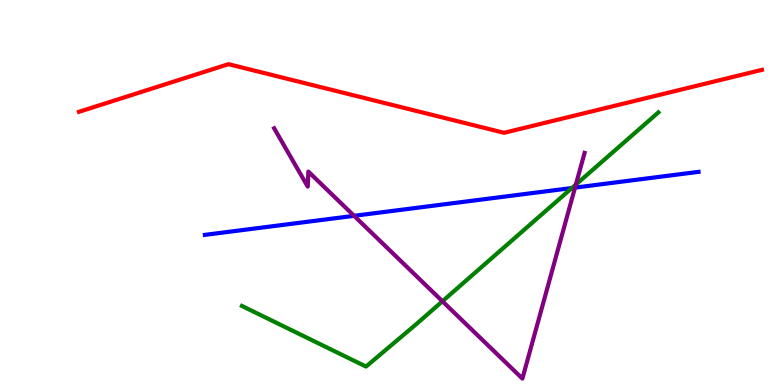[{'lines': ['blue', 'red'], 'intersections': []}, {'lines': ['green', 'red'], 'intersections': []}, {'lines': ['purple', 'red'], 'intersections': []}, {'lines': ['blue', 'green'], 'intersections': [{'x': 7.38, 'y': 5.12}]}, {'lines': ['blue', 'purple'], 'intersections': [{'x': 4.57, 'y': 4.39}, {'x': 7.42, 'y': 5.13}]}, {'lines': ['green', 'purple'], 'intersections': [{'x': 5.71, 'y': 2.17}, {'x': 7.43, 'y': 5.21}]}]